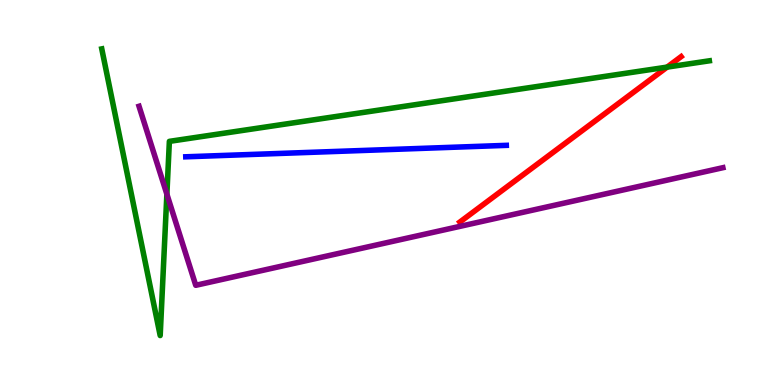[{'lines': ['blue', 'red'], 'intersections': []}, {'lines': ['green', 'red'], 'intersections': [{'x': 8.61, 'y': 8.26}]}, {'lines': ['purple', 'red'], 'intersections': []}, {'lines': ['blue', 'green'], 'intersections': []}, {'lines': ['blue', 'purple'], 'intersections': []}, {'lines': ['green', 'purple'], 'intersections': [{'x': 2.15, 'y': 4.96}]}]